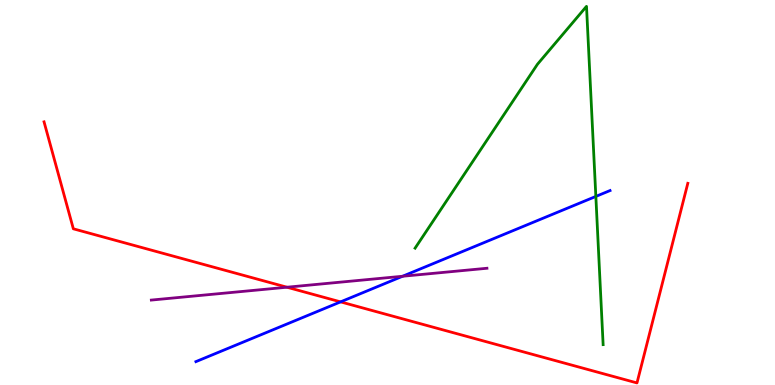[{'lines': ['blue', 'red'], 'intersections': [{'x': 4.39, 'y': 2.16}]}, {'lines': ['green', 'red'], 'intersections': []}, {'lines': ['purple', 'red'], 'intersections': [{'x': 3.7, 'y': 2.54}]}, {'lines': ['blue', 'green'], 'intersections': [{'x': 7.69, 'y': 4.9}]}, {'lines': ['blue', 'purple'], 'intersections': [{'x': 5.19, 'y': 2.82}]}, {'lines': ['green', 'purple'], 'intersections': []}]